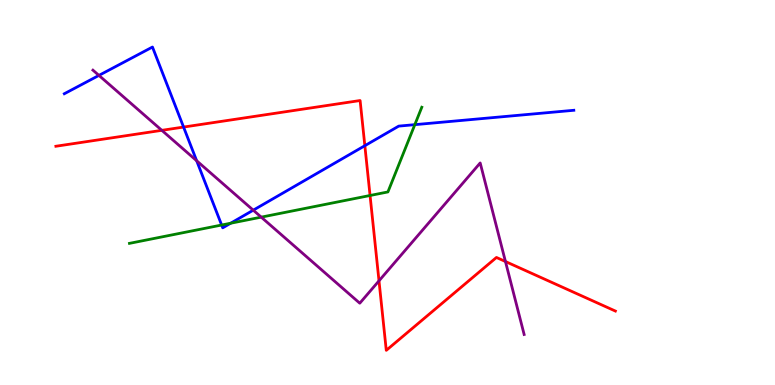[{'lines': ['blue', 'red'], 'intersections': [{'x': 2.37, 'y': 6.7}, {'x': 4.71, 'y': 6.22}]}, {'lines': ['green', 'red'], 'intersections': [{'x': 4.77, 'y': 4.92}]}, {'lines': ['purple', 'red'], 'intersections': [{'x': 2.09, 'y': 6.61}, {'x': 4.89, 'y': 2.71}, {'x': 6.52, 'y': 3.21}]}, {'lines': ['blue', 'green'], 'intersections': [{'x': 2.86, 'y': 4.16}, {'x': 2.98, 'y': 4.2}, {'x': 5.35, 'y': 6.76}]}, {'lines': ['blue', 'purple'], 'intersections': [{'x': 1.28, 'y': 8.04}, {'x': 2.54, 'y': 5.82}, {'x': 3.27, 'y': 4.54}]}, {'lines': ['green', 'purple'], 'intersections': [{'x': 3.37, 'y': 4.36}]}]